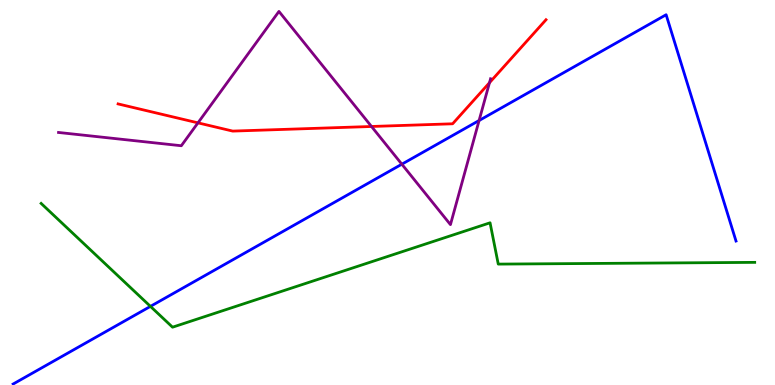[{'lines': ['blue', 'red'], 'intersections': []}, {'lines': ['green', 'red'], 'intersections': []}, {'lines': ['purple', 'red'], 'intersections': [{'x': 2.55, 'y': 6.81}, {'x': 4.79, 'y': 6.71}, {'x': 6.32, 'y': 7.85}]}, {'lines': ['blue', 'green'], 'intersections': [{'x': 1.94, 'y': 2.04}]}, {'lines': ['blue', 'purple'], 'intersections': [{'x': 5.19, 'y': 5.74}, {'x': 6.18, 'y': 6.87}]}, {'lines': ['green', 'purple'], 'intersections': []}]